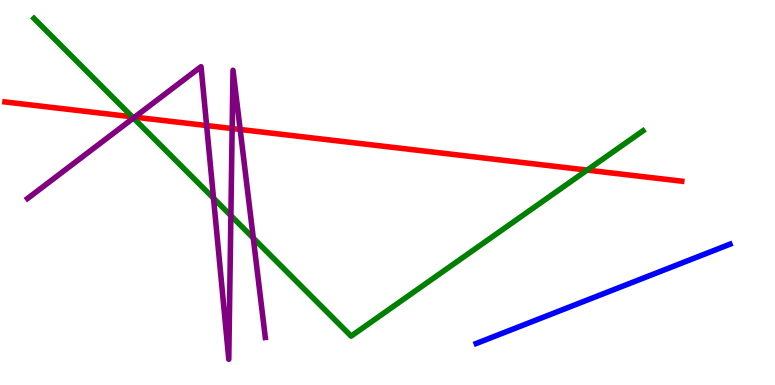[{'lines': ['blue', 'red'], 'intersections': []}, {'lines': ['green', 'red'], 'intersections': [{'x': 1.71, 'y': 6.97}, {'x': 7.58, 'y': 5.58}]}, {'lines': ['purple', 'red'], 'intersections': [{'x': 1.74, 'y': 6.96}, {'x': 2.67, 'y': 6.74}, {'x': 3.0, 'y': 6.66}, {'x': 3.1, 'y': 6.64}]}, {'lines': ['blue', 'green'], 'intersections': []}, {'lines': ['blue', 'purple'], 'intersections': []}, {'lines': ['green', 'purple'], 'intersections': [{'x': 1.72, 'y': 6.93}, {'x': 2.76, 'y': 4.85}, {'x': 2.98, 'y': 4.4}, {'x': 3.27, 'y': 3.82}]}]